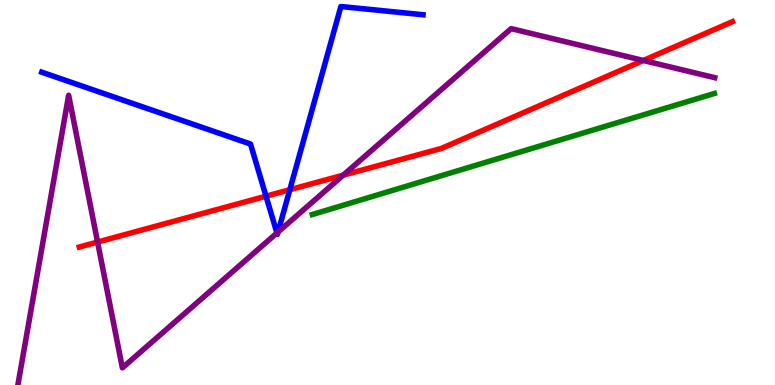[{'lines': ['blue', 'red'], 'intersections': [{'x': 3.43, 'y': 4.9}, {'x': 3.74, 'y': 5.07}]}, {'lines': ['green', 'red'], 'intersections': []}, {'lines': ['purple', 'red'], 'intersections': [{'x': 1.26, 'y': 3.71}, {'x': 4.43, 'y': 5.45}, {'x': 8.3, 'y': 8.43}]}, {'lines': ['blue', 'green'], 'intersections': []}, {'lines': ['blue', 'purple'], 'intersections': [{'x': 3.57, 'y': 3.95}, {'x': 3.59, 'y': 3.97}]}, {'lines': ['green', 'purple'], 'intersections': []}]